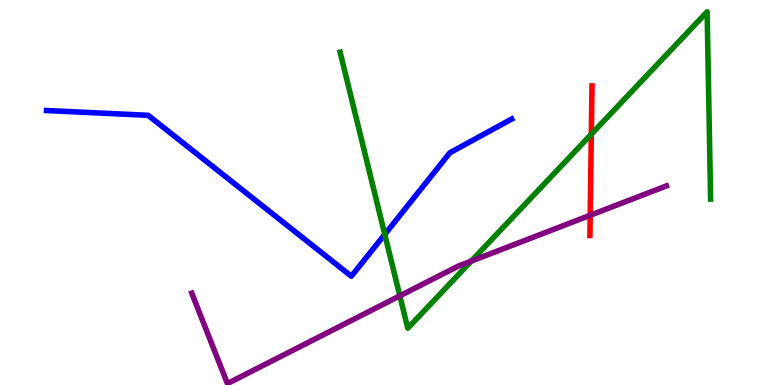[{'lines': ['blue', 'red'], 'intersections': []}, {'lines': ['green', 'red'], 'intersections': [{'x': 7.63, 'y': 6.51}]}, {'lines': ['purple', 'red'], 'intersections': [{'x': 7.62, 'y': 4.41}]}, {'lines': ['blue', 'green'], 'intersections': [{'x': 4.96, 'y': 3.91}]}, {'lines': ['blue', 'purple'], 'intersections': []}, {'lines': ['green', 'purple'], 'intersections': [{'x': 5.16, 'y': 2.32}, {'x': 6.08, 'y': 3.22}]}]